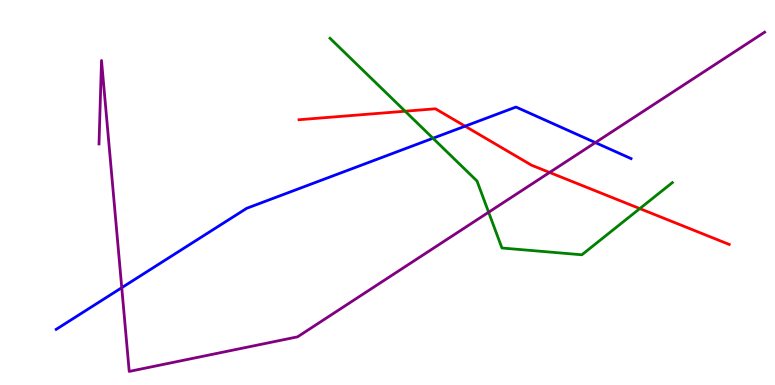[{'lines': ['blue', 'red'], 'intersections': [{'x': 6.0, 'y': 6.72}]}, {'lines': ['green', 'red'], 'intersections': [{'x': 5.23, 'y': 7.11}, {'x': 8.26, 'y': 4.58}]}, {'lines': ['purple', 'red'], 'intersections': [{'x': 7.09, 'y': 5.52}]}, {'lines': ['blue', 'green'], 'intersections': [{'x': 5.59, 'y': 6.41}]}, {'lines': ['blue', 'purple'], 'intersections': [{'x': 1.57, 'y': 2.53}, {'x': 7.68, 'y': 6.3}]}, {'lines': ['green', 'purple'], 'intersections': [{'x': 6.3, 'y': 4.49}]}]